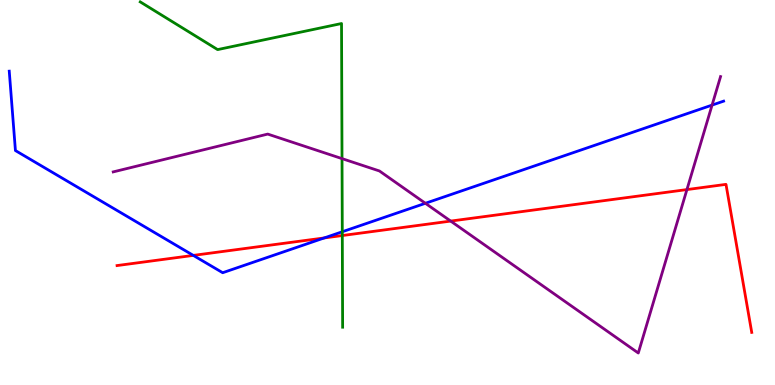[{'lines': ['blue', 'red'], 'intersections': [{'x': 2.49, 'y': 3.37}, {'x': 4.18, 'y': 3.82}]}, {'lines': ['green', 'red'], 'intersections': [{'x': 4.42, 'y': 3.88}]}, {'lines': ['purple', 'red'], 'intersections': [{'x': 5.82, 'y': 4.26}, {'x': 8.86, 'y': 5.08}]}, {'lines': ['blue', 'green'], 'intersections': [{'x': 4.42, 'y': 3.98}]}, {'lines': ['blue', 'purple'], 'intersections': [{'x': 5.49, 'y': 4.72}, {'x': 9.19, 'y': 7.27}]}, {'lines': ['green', 'purple'], 'intersections': [{'x': 4.41, 'y': 5.88}]}]